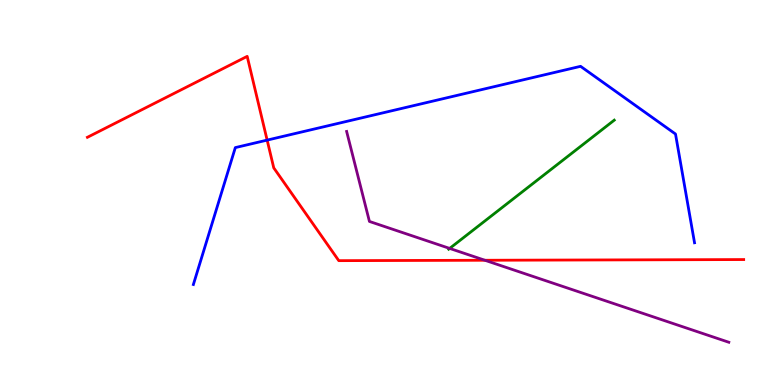[{'lines': ['blue', 'red'], 'intersections': [{'x': 3.45, 'y': 6.36}]}, {'lines': ['green', 'red'], 'intersections': []}, {'lines': ['purple', 'red'], 'intersections': [{'x': 6.26, 'y': 3.24}]}, {'lines': ['blue', 'green'], 'intersections': []}, {'lines': ['blue', 'purple'], 'intersections': []}, {'lines': ['green', 'purple'], 'intersections': [{'x': 5.8, 'y': 3.55}]}]